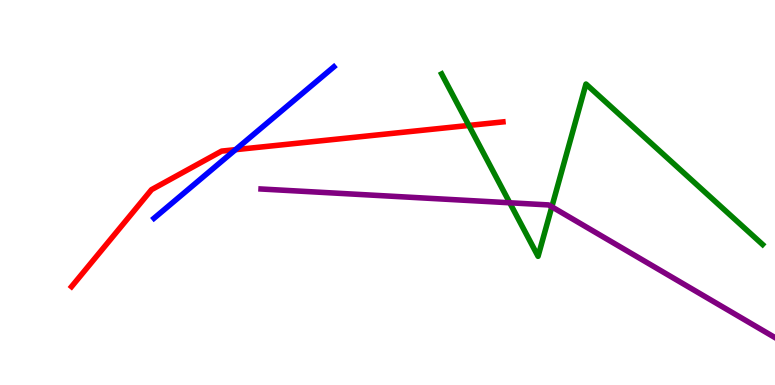[{'lines': ['blue', 'red'], 'intersections': [{'x': 3.04, 'y': 6.11}]}, {'lines': ['green', 'red'], 'intersections': [{'x': 6.05, 'y': 6.74}]}, {'lines': ['purple', 'red'], 'intersections': []}, {'lines': ['blue', 'green'], 'intersections': []}, {'lines': ['blue', 'purple'], 'intersections': []}, {'lines': ['green', 'purple'], 'intersections': [{'x': 6.58, 'y': 4.73}, {'x': 7.12, 'y': 4.63}]}]